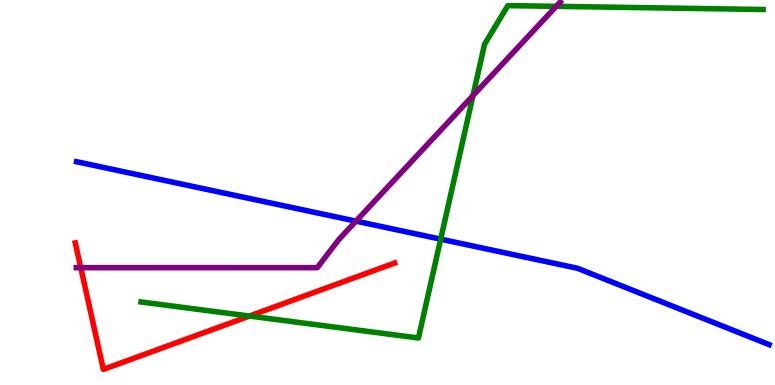[{'lines': ['blue', 'red'], 'intersections': []}, {'lines': ['green', 'red'], 'intersections': [{'x': 3.22, 'y': 1.79}]}, {'lines': ['purple', 'red'], 'intersections': [{'x': 1.04, 'y': 3.05}]}, {'lines': ['blue', 'green'], 'intersections': [{'x': 5.69, 'y': 3.79}]}, {'lines': ['blue', 'purple'], 'intersections': [{'x': 4.59, 'y': 4.26}]}, {'lines': ['green', 'purple'], 'intersections': [{'x': 6.1, 'y': 7.52}, {'x': 7.18, 'y': 9.84}]}]